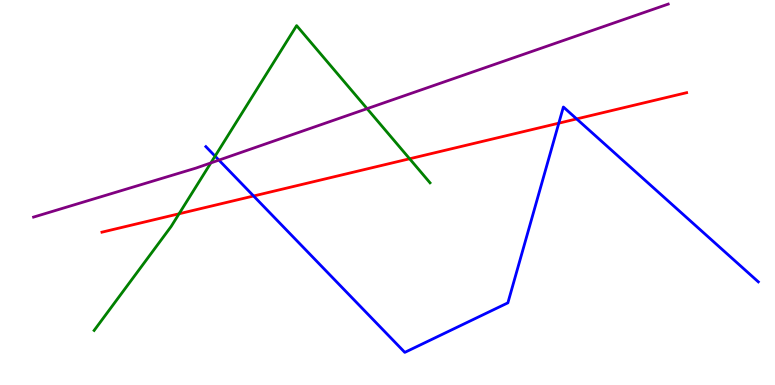[{'lines': ['blue', 'red'], 'intersections': [{'x': 3.27, 'y': 4.91}, {'x': 7.21, 'y': 6.8}, {'x': 7.44, 'y': 6.91}]}, {'lines': ['green', 'red'], 'intersections': [{'x': 2.31, 'y': 4.45}, {'x': 5.29, 'y': 5.88}]}, {'lines': ['purple', 'red'], 'intersections': []}, {'lines': ['blue', 'green'], 'intersections': [{'x': 2.78, 'y': 5.94}]}, {'lines': ['blue', 'purple'], 'intersections': [{'x': 2.82, 'y': 5.84}]}, {'lines': ['green', 'purple'], 'intersections': [{'x': 2.72, 'y': 5.77}, {'x': 4.74, 'y': 7.18}]}]